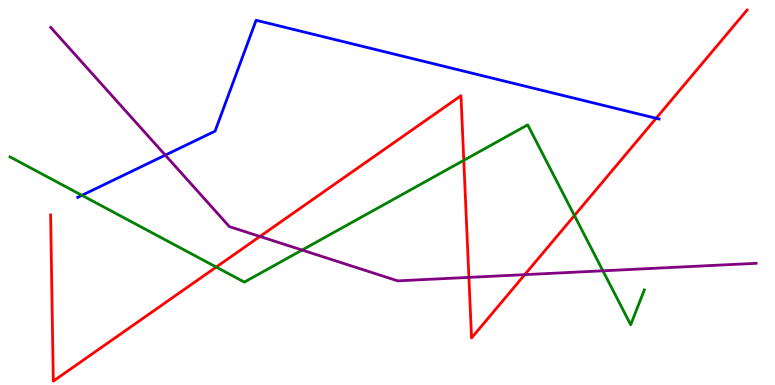[{'lines': ['blue', 'red'], 'intersections': [{'x': 8.47, 'y': 6.93}]}, {'lines': ['green', 'red'], 'intersections': [{'x': 2.79, 'y': 3.06}, {'x': 5.98, 'y': 5.84}, {'x': 7.41, 'y': 4.4}]}, {'lines': ['purple', 'red'], 'intersections': [{'x': 3.35, 'y': 3.86}, {'x': 6.05, 'y': 2.8}, {'x': 6.77, 'y': 2.87}]}, {'lines': ['blue', 'green'], 'intersections': [{'x': 1.06, 'y': 4.93}]}, {'lines': ['blue', 'purple'], 'intersections': [{'x': 2.13, 'y': 5.97}]}, {'lines': ['green', 'purple'], 'intersections': [{'x': 3.9, 'y': 3.51}, {'x': 7.78, 'y': 2.97}]}]